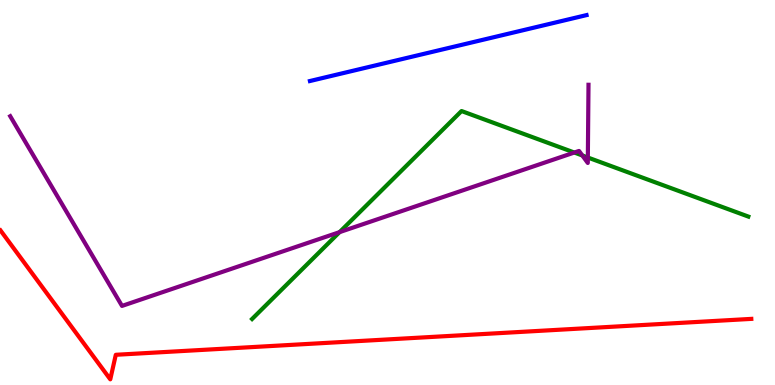[{'lines': ['blue', 'red'], 'intersections': []}, {'lines': ['green', 'red'], 'intersections': []}, {'lines': ['purple', 'red'], 'intersections': []}, {'lines': ['blue', 'green'], 'intersections': []}, {'lines': ['blue', 'purple'], 'intersections': []}, {'lines': ['green', 'purple'], 'intersections': [{'x': 4.38, 'y': 3.97}, {'x': 7.41, 'y': 6.04}, {'x': 7.51, 'y': 5.96}, {'x': 7.59, 'y': 5.91}]}]